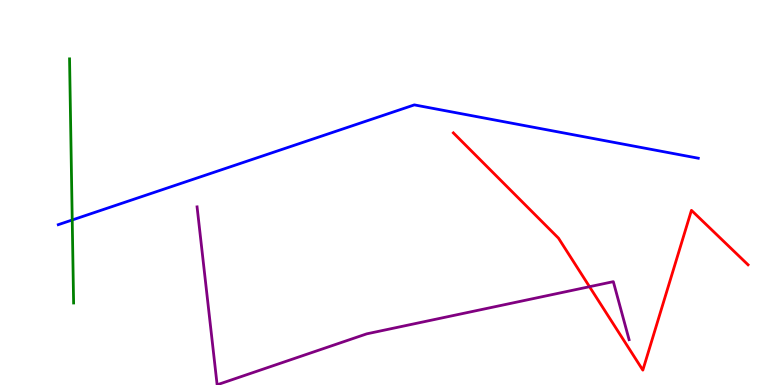[{'lines': ['blue', 'red'], 'intersections': []}, {'lines': ['green', 'red'], 'intersections': []}, {'lines': ['purple', 'red'], 'intersections': [{'x': 7.61, 'y': 2.55}]}, {'lines': ['blue', 'green'], 'intersections': [{'x': 0.932, 'y': 4.29}]}, {'lines': ['blue', 'purple'], 'intersections': []}, {'lines': ['green', 'purple'], 'intersections': []}]